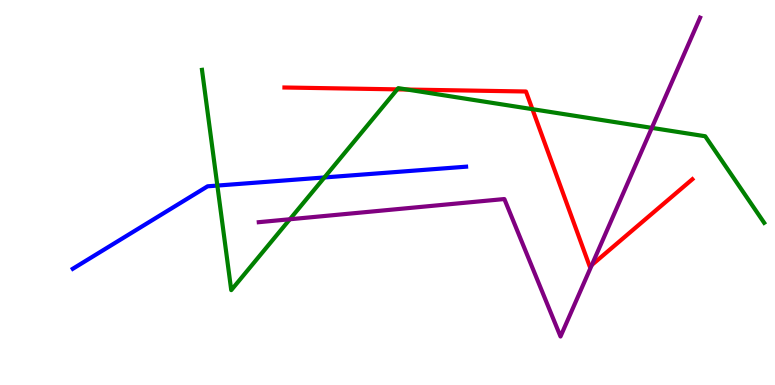[{'lines': ['blue', 'red'], 'intersections': []}, {'lines': ['green', 'red'], 'intersections': [{'x': 5.13, 'y': 7.68}, {'x': 5.25, 'y': 7.67}, {'x': 6.87, 'y': 7.16}]}, {'lines': ['purple', 'red'], 'intersections': [{'x': 7.64, 'y': 3.12}]}, {'lines': ['blue', 'green'], 'intersections': [{'x': 2.8, 'y': 5.18}, {'x': 4.19, 'y': 5.39}]}, {'lines': ['blue', 'purple'], 'intersections': []}, {'lines': ['green', 'purple'], 'intersections': [{'x': 3.74, 'y': 4.3}, {'x': 8.41, 'y': 6.68}]}]